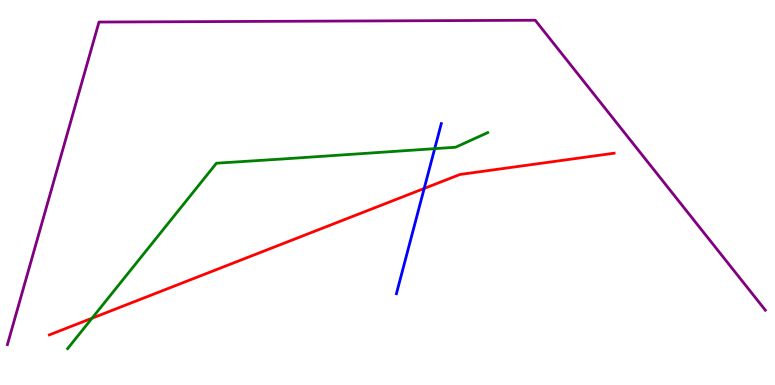[{'lines': ['blue', 'red'], 'intersections': [{'x': 5.47, 'y': 5.1}]}, {'lines': ['green', 'red'], 'intersections': [{'x': 1.19, 'y': 1.73}]}, {'lines': ['purple', 'red'], 'intersections': []}, {'lines': ['blue', 'green'], 'intersections': [{'x': 5.61, 'y': 6.14}]}, {'lines': ['blue', 'purple'], 'intersections': []}, {'lines': ['green', 'purple'], 'intersections': []}]